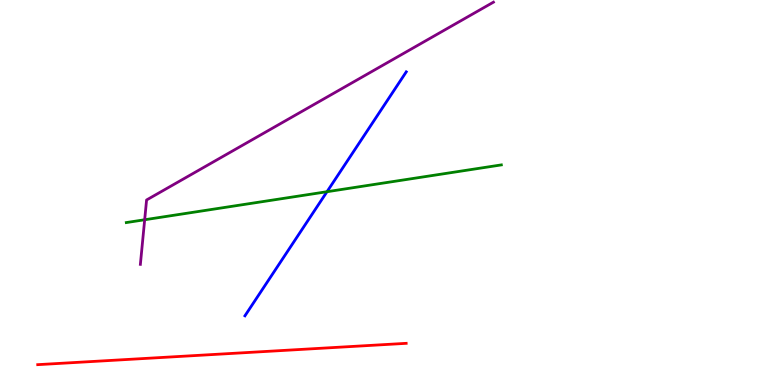[{'lines': ['blue', 'red'], 'intersections': []}, {'lines': ['green', 'red'], 'intersections': []}, {'lines': ['purple', 'red'], 'intersections': []}, {'lines': ['blue', 'green'], 'intersections': [{'x': 4.22, 'y': 5.02}]}, {'lines': ['blue', 'purple'], 'intersections': []}, {'lines': ['green', 'purple'], 'intersections': [{'x': 1.87, 'y': 4.29}]}]